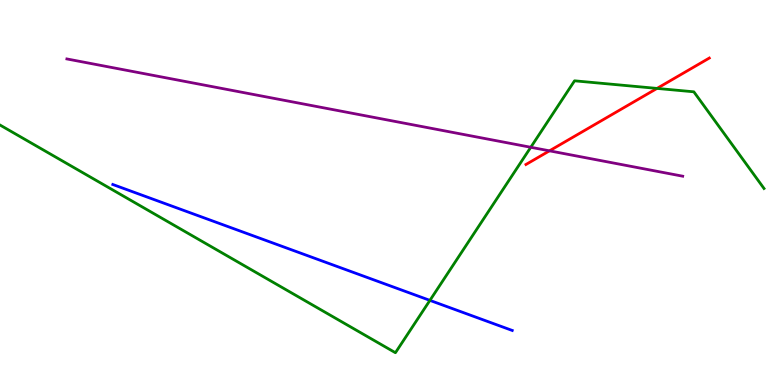[{'lines': ['blue', 'red'], 'intersections': []}, {'lines': ['green', 'red'], 'intersections': [{'x': 8.48, 'y': 7.7}]}, {'lines': ['purple', 'red'], 'intersections': [{'x': 7.09, 'y': 6.08}]}, {'lines': ['blue', 'green'], 'intersections': [{'x': 5.55, 'y': 2.2}]}, {'lines': ['blue', 'purple'], 'intersections': []}, {'lines': ['green', 'purple'], 'intersections': [{'x': 6.85, 'y': 6.17}]}]